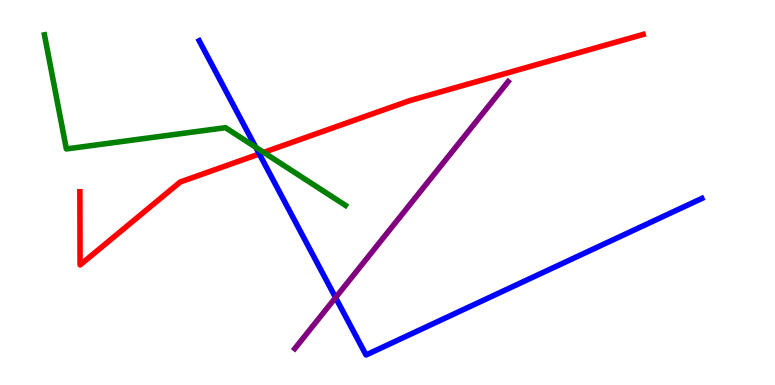[{'lines': ['blue', 'red'], 'intersections': [{'x': 3.35, 'y': 6.0}]}, {'lines': ['green', 'red'], 'intersections': [{'x': 3.4, 'y': 6.04}]}, {'lines': ['purple', 'red'], 'intersections': []}, {'lines': ['blue', 'green'], 'intersections': [{'x': 3.3, 'y': 6.17}]}, {'lines': ['blue', 'purple'], 'intersections': [{'x': 4.33, 'y': 2.27}]}, {'lines': ['green', 'purple'], 'intersections': []}]